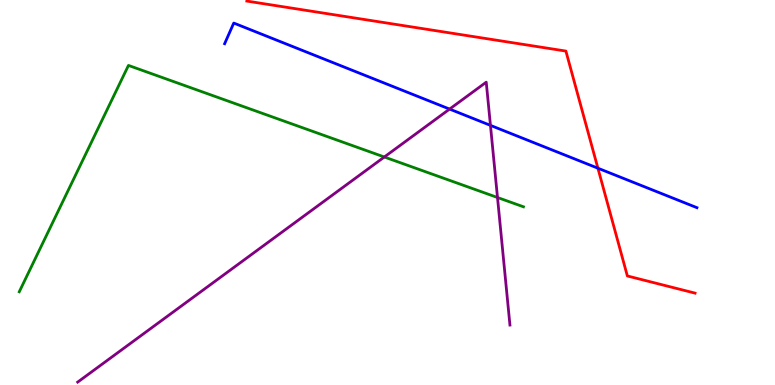[{'lines': ['blue', 'red'], 'intersections': [{'x': 7.71, 'y': 5.63}]}, {'lines': ['green', 'red'], 'intersections': []}, {'lines': ['purple', 'red'], 'intersections': []}, {'lines': ['blue', 'green'], 'intersections': []}, {'lines': ['blue', 'purple'], 'intersections': [{'x': 5.8, 'y': 7.17}, {'x': 6.33, 'y': 6.74}]}, {'lines': ['green', 'purple'], 'intersections': [{'x': 4.96, 'y': 5.92}, {'x': 6.42, 'y': 4.87}]}]